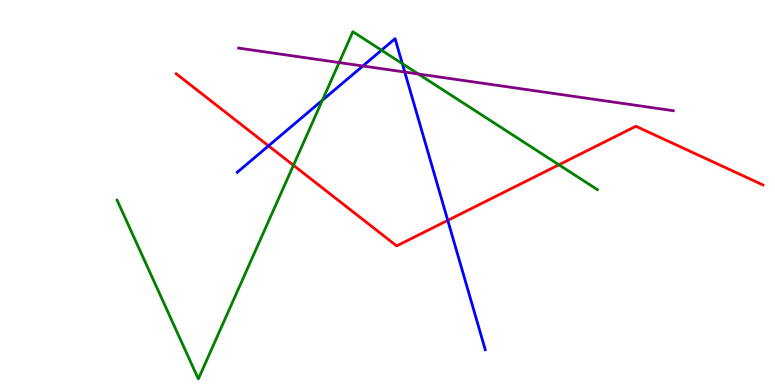[{'lines': ['blue', 'red'], 'intersections': [{'x': 3.46, 'y': 6.21}, {'x': 5.78, 'y': 4.28}]}, {'lines': ['green', 'red'], 'intersections': [{'x': 3.79, 'y': 5.71}, {'x': 7.21, 'y': 5.72}]}, {'lines': ['purple', 'red'], 'intersections': []}, {'lines': ['blue', 'green'], 'intersections': [{'x': 4.16, 'y': 7.4}, {'x': 4.92, 'y': 8.7}, {'x': 5.19, 'y': 8.35}]}, {'lines': ['blue', 'purple'], 'intersections': [{'x': 4.68, 'y': 8.29}, {'x': 5.22, 'y': 8.13}]}, {'lines': ['green', 'purple'], 'intersections': [{'x': 4.38, 'y': 8.37}, {'x': 5.4, 'y': 8.08}]}]